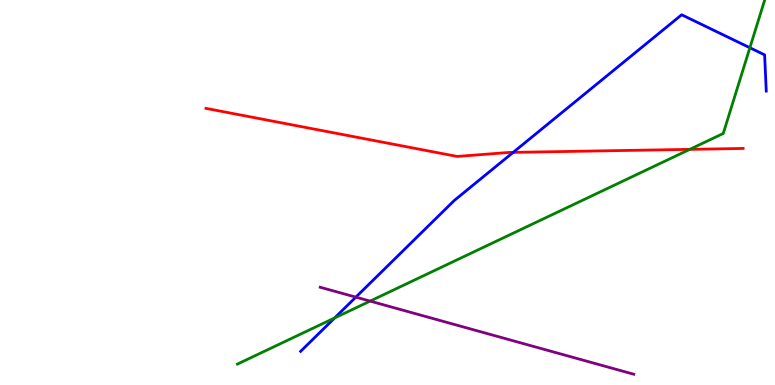[{'lines': ['blue', 'red'], 'intersections': [{'x': 6.62, 'y': 6.04}]}, {'lines': ['green', 'red'], 'intersections': [{'x': 8.9, 'y': 6.12}]}, {'lines': ['purple', 'red'], 'intersections': []}, {'lines': ['blue', 'green'], 'intersections': [{'x': 4.32, 'y': 1.74}, {'x': 9.68, 'y': 8.76}]}, {'lines': ['blue', 'purple'], 'intersections': [{'x': 4.59, 'y': 2.28}]}, {'lines': ['green', 'purple'], 'intersections': [{'x': 4.78, 'y': 2.18}]}]